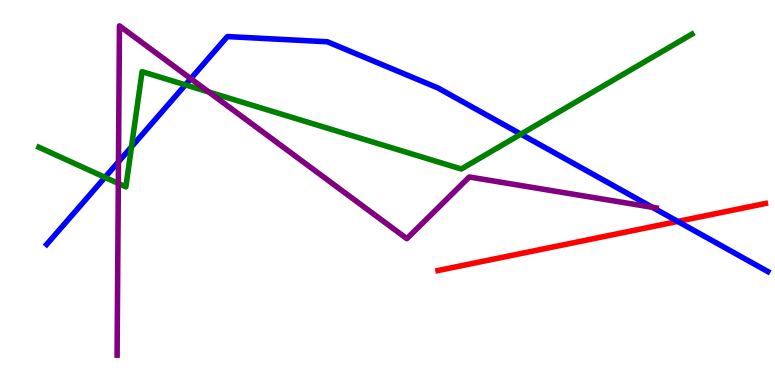[{'lines': ['blue', 'red'], 'intersections': [{'x': 8.75, 'y': 4.25}]}, {'lines': ['green', 'red'], 'intersections': []}, {'lines': ['purple', 'red'], 'intersections': []}, {'lines': ['blue', 'green'], 'intersections': [{'x': 1.35, 'y': 5.39}, {'x': 1.7, 'y': 6.19}, {'x': 2.39, 'y': 7.8}, {'x': 6.72, 'y': 6.52}]}, {'lines': ['blue', 'purple'], 'intersections': [{'x': 1.53, 'y': 5.8}, {'x': 2.46, 'y': 7.96}, {'x': 8.42, 'y': 4.62}]}, {'lines': ['green', 'purple'], 'intersections': [{'x': 1.53, 'y': 5.24}, {'x': 2.69, 'y': 7.61}]}]